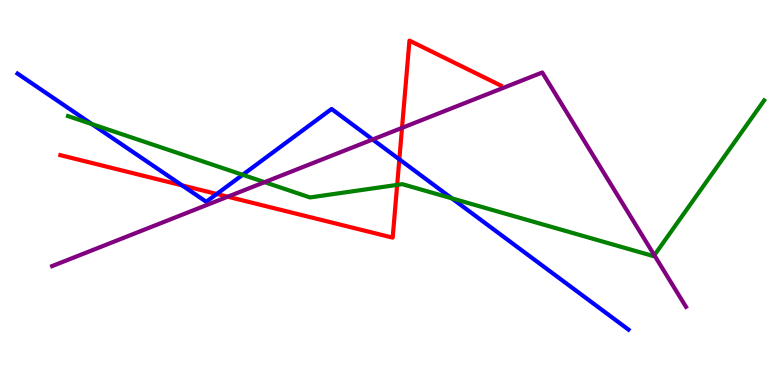[{'lines': ['blue', 'red'], 'intersections': [{'x': 2.35, 'y': 5.19}, {'x': 2.8, 'y': 4.96}, {'x': 5.15, 'y': 5.86}]}, {'lines': ['green', 'red'], 'intersections': [{'x': 5.12, 'y': 5.2}]}, {'lines': ['purple', 'red'], 'intersections': [{'x': 2.94, 'y': 4.89}, {'x': 5.19, 'y': 6.68}]}, {'lines': ['blue', 'green'], 'intersections': [{'x': 1.19, 'y': 6.78}, {'x': 3.13, 'y': 5.46}, {'x': 5.83, 'y': 4.85}]}, {'lines': ['blue', 'purple'], 'intersections': [{'x': 4.81, 'y': 6.38}]}, {'lines': ['green', 'purple'], 'intersections': [{'x': 3.41, 'y': 5.27}, {'x': 8.44, 'y': 3.37}]}]